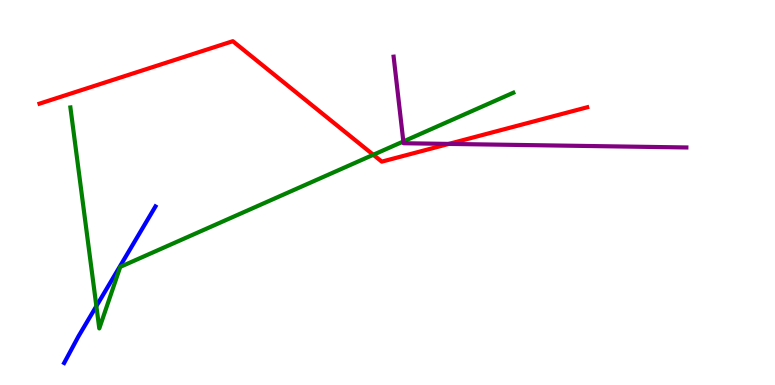[{'lines': ['blue', 'red'], 'intersections': []}, {'lines': ['green', 'red'], 'intersections': [{'x': 4.82, 'y': 5.98}]}, {'lines': ['purple', 'red'], 'intersections': [{'x': 5.79, 'y': 6.26}]}, {'lines': ['blue', 'green'], 'intersections': [{'x': 1.24, 'y': 2.05}]}, {'lines': ['blue', 'purple'], 'intersections': []}, {'lines': ['green', 'purple'], 'intersections': [{'x': 5.2, 'y': 6.33}]}]